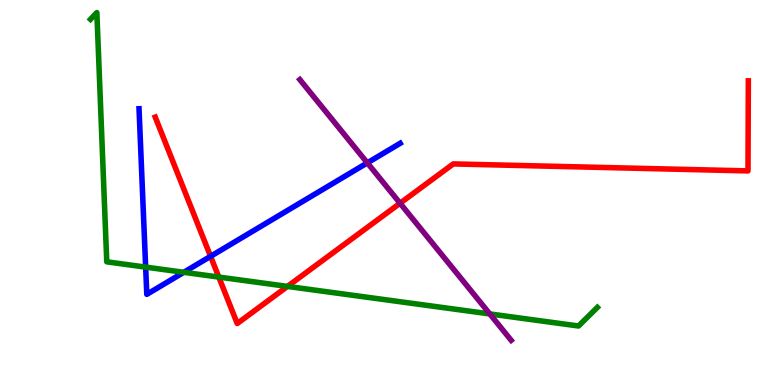[{'lines': ['blue', 'red'], 'intersections': [{'x': 2.72, 'y': 3.34}]}, {'lines': ['green', 'red'], 'intersections': [{'x': 2.82, 'y': 2.8}, {'x': 3.71, 'y': 2.56}]}, {'lines': ['purple', 'red'], 'intersections': [{'x': 5.16, 'y': 4.72}]}, {'lines': ['blue', 'green'], 'intersections': [{'x': 1.88, 'y': 3.06}, {'x': 2.37, 'y': 2.93}]}, {'lines': ['blue', 'purple'], 'intersections': [{'x': 4.74, 'y': 5.77}]}, {'lines': ['green', 'purple'], 'intersections': [{'x': 6.32, 'y': 1.85}]}]